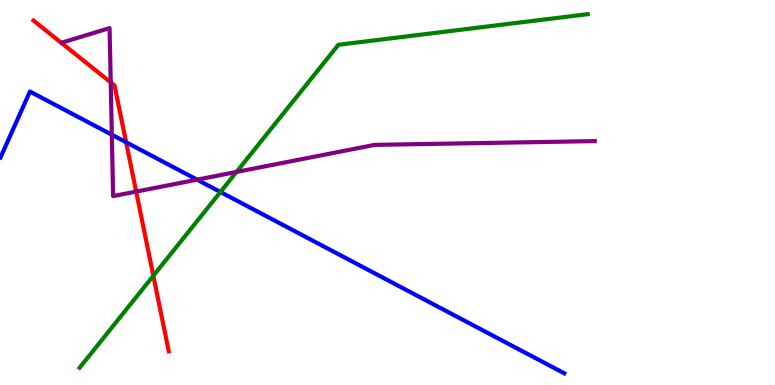[{'lines': ['blue', 'red'], 'intersections': [{'x': 1.63, 'y': 6.31}]}, {'lines': ['green', 'red'], 'intersections': [{'x': 1.98, 'y': 2.84}]}, {'lines': ['purple', 'red'], 'intersections': [{'x': 1.43, 'y': 7.86}, {'x': 1.76, 'y': 5.02}]}, {'lines': ['blue', 'green'], 'intersections': [{'x': 2.84, 'y': 5.01}]}, {'lines': ['blue', 'purple'], 'intersections': [{'x': 1.44, 'y': 6.5}, {'x': 2.54, 'y': 5.33}]}, {'lines': ['green', 'purple'], 'intersections': [{'x': 3.05, 'y': 5.53}]}]